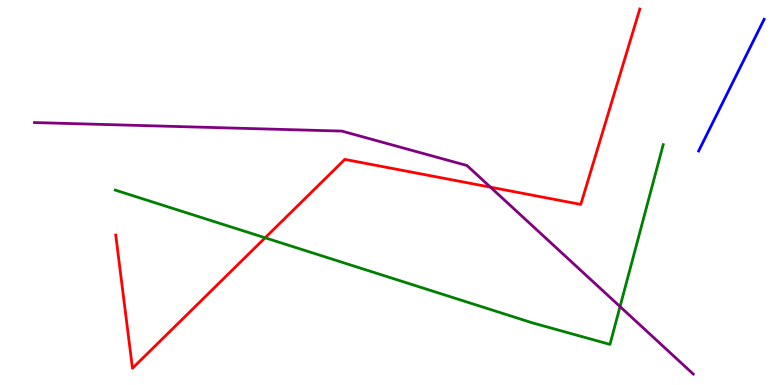[{'lines': ['blue', 'red'], 'intersections': []}, {'lines': ['green', 'red'], 'intersections': [{'x': 3.42, 'y': 3.82}]}, {'lines': ['purple', 'red'], 'intersections': [{'x': 6.33, 'y': 5.14}]}, {'lines': ['blue', 'green'], 'intersections': []}, {'lines': ['blue', 'purple'], 'intersections': []}, {'lines': ['green', 'purple'], 'intersections': [{'x': 8.0, 'y': 2.04}]}]